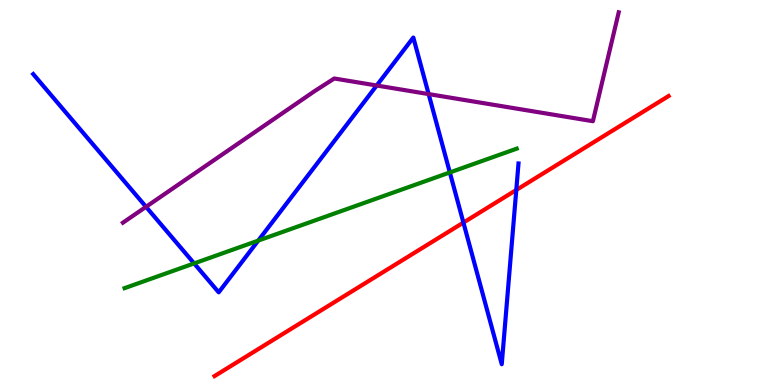[{'lines': ['blue', 'red'], 'intersections': [{'x': 5.98, 'y': 4.22}, {'x': 6.66, 'y': 5.07}]}, {'lines': ['green', 'red'], 'intersections': []}, {'lines': ['purple', 'red'], 'intersections': []}, {'lines': ['blue', 'green'], 'intersections': [{'x': 2.5, 'y': 3.16}, {'x': 3.33, 'y': 3.75}, {'x': 5.8, 'y': 5.52}]}, {'lines': ['blue', 'purple'], 'intersections': [{'x': 1.88, 'y': 4.63}, {'x': 4.86, 'y': 7.78}, {'x': 5.53, 'y': 7.56}]}, {'lines': ['green', 'purple'], 'intersections': []}]